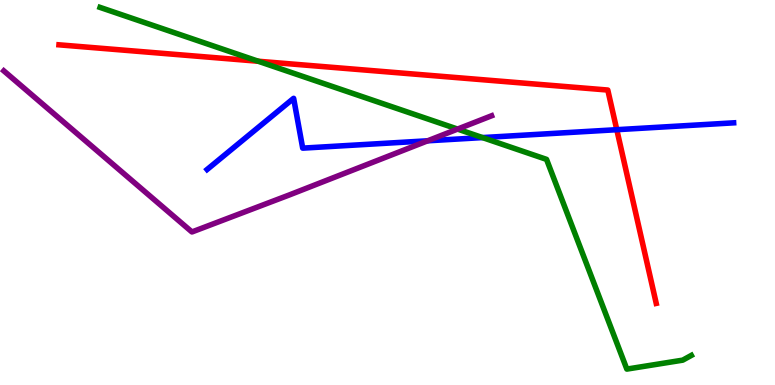[{'lines': ['blue', 'red'], 'intersections': [{'x': 7.96, 'y': 6.63}]}, {'lines': ['green', 'red'], 'intersections': [{'x': 3.33, 'y': 8.41}]}, {'lines': ['purple', 'red'], 'intersections': []}, {'lines': ['blue', 'green'], 'intersections': [{'x': 6.23, 'y': 6.43}]}, {'lines': ['blue', 'purple'], 'intersections': [{'x': 5.52, 'y': 6.34}]}, {'lines': ['green', 'purple'], 'intersections': [{'x': 5.9, 'y': 6.65}]}]